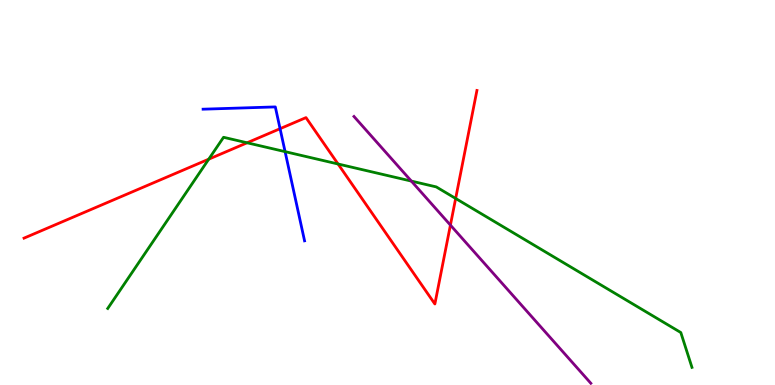[{'lines': ['blue', 'red'], 'intersections': [{'x': 3.61, 'y': 6.66}]}, {'lines': ['green', 'red'], 'intersections': [{'x': 2.69, 'y': 5.87}, {'x': 3.19, 'y': 6.29}, {'x': 4.36, 'y': 5.74}, {'x': 5.88, 'y': 4.85}]}, {'lines': ['purple', 'red'], 'intersections': [{'x': 5.81, 'y': 4.15}]}, {'lines': ['blue', 'green'], 'intersections': [{'x': 3.68, 'y': 6.06}]}, {'lines': ['blue', 'purple'], 'intersections': []}, {'lines': ['green', 'purple'], 'intersections': [{'x': 5.31, 'y': 5.3}]}]